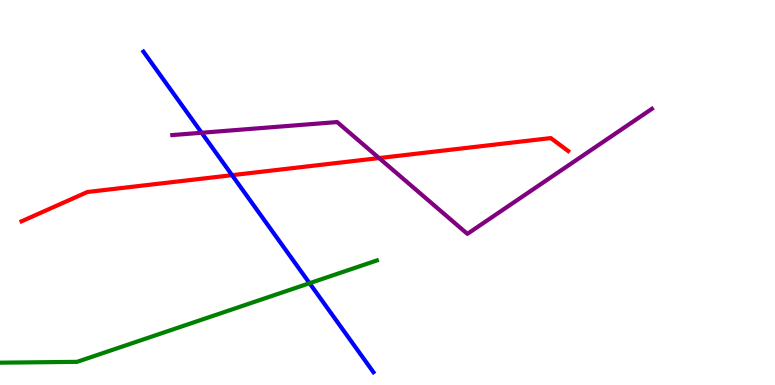[{'lines': ['blue', 'red'], 'intersections': [{'x': 2.99, 'y': 5.45}]}, {'lines': ['green', 'red'], 'intersections': []}, {'lines': ['purple', 'red'], 'intersections': [{'x': 4.89, 'y': 5.89}]}, {'lines': ['blue', 'green'], 'intersections': [{'x': 3.99, 'y': 2.64}]}, {'lines': ['blue', 'purple'], 'intersections': [{'x': 2.6, 'y': 6.55}]}, {'lines': ['green', 'purple'], 'intersections': []}]